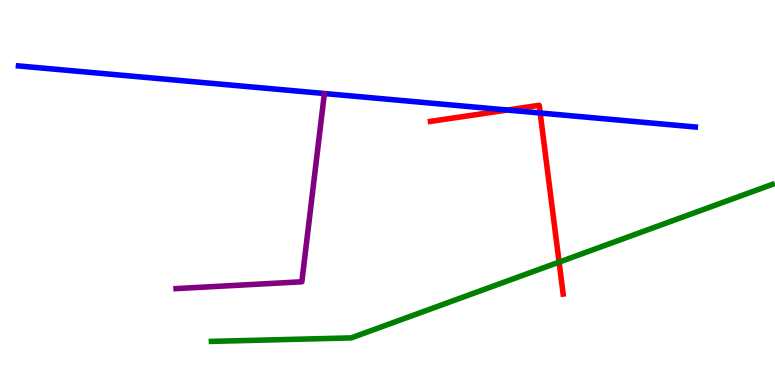[{'lines': ['blue', 'red'], 'intersections': [{'x': 6.55, 'y': 7.14}, {'x': 6.97, 'y': 7.07}]}, {'lines': ['green', 'red'], 'intersections': [{'x': 7.21, 'y': 3.19}]}, {'lines': ['purple', 'red'], 'intersections': []}, {'lines': ['blue', 'green'], 'intersections': []}, {'lines': ['blue', 'purple'], 'intersections': []}, {'lines': ['green', 'purple'], 'intersections': []}]